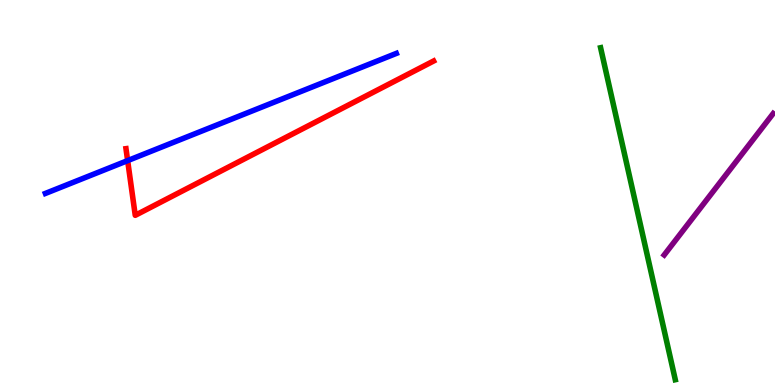[{'lines': ['blue', 'red'], 'intersections': [{'x': 1.65, 'y': 5.83}]}, {'lines': ['green', 'red'], 'intersections': []}, {'lines': ['purple', 'red'], 'intersections': []}, {'lines': ['blue', 'green'], 'intersections': []}, {'lines': ['blue', 'purple'], 'intersections': []}, {'lines': ['green', 'purple'], 'intersections': []}]